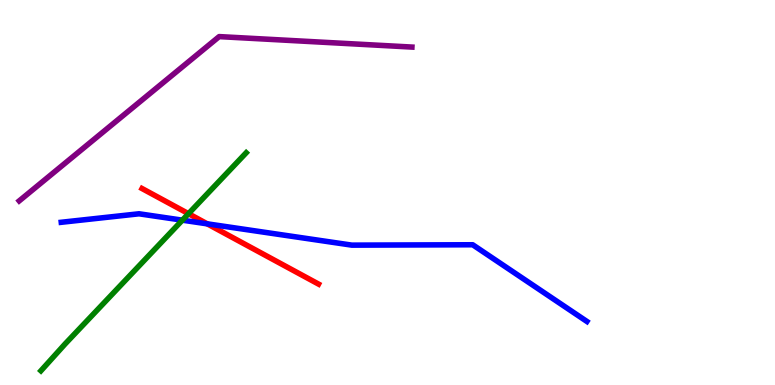[{'lines': ['blue', 'red'], 'intersections': [{'x': 2.67, 'y': 4.19}]}, {'lines': ['green', 'red'], 'intersections': [{'x': 2.43, 'y': 4.45}]}, {'lines': ['purple', 'red'], 'intersections': []}, {'lines': ['blue', 'green'], 'intersections': [{'x': 2.35, 'y': 4.28}]}, {'lines': ['blue', 'purple'], 'intersections': []}, {'lines': ['green', 'purple'], 'intersections': []}]